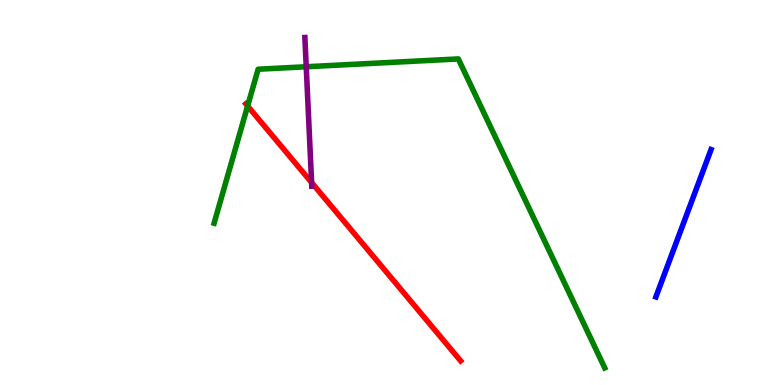[{'lines': ['blue', 'red'], 'intersections': []}, {'lines': ['green', 'red'], 'intersections': [{'x': 3.2, 'y': 7.25}]}, {'lines': ['purple', 'red'], 'intersections': [{'x': 4.02, 'y': 5.26}]}, {'lines': ['blue', 'green'], 'intersections': []}, {'lines': ['blue', 'purple'], 'intersections': []}, {'lines': ['green', 'purple'], 'intersections': [{'x': 3.95, 'y': 8.27}]}]